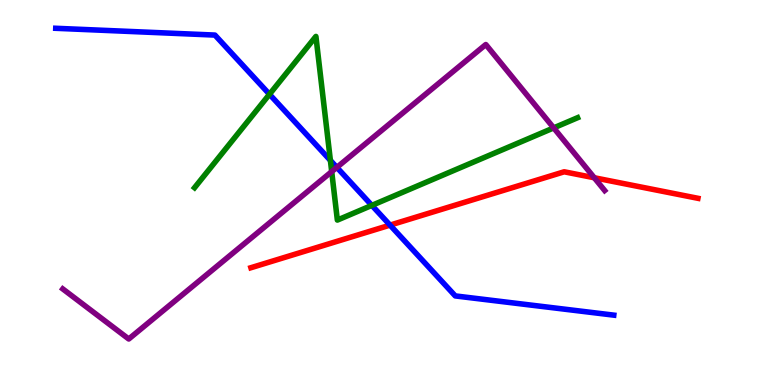[{'lines': ['blue', 'red'], 'intersections': [{'x': 5.03, 'y': 4.15}]}, {'lines': ['green', 'red'], 'intersections': []}, {'lines': ['purple', 'red'], 'intersections': [{'x': 7.67, 'y': 5.38}]}, {'lines': ['blue', 'green'], 'intersections': [{'x': 3.48, 'y': 7.55}, {'x': 4.26, 'y': 5.83}, {'x': 4.8, 'y': 4.67}]}, {'lines': ['blue', 'purple'], 'intersections': [{'x': 4.35, 'y': 5.65}]}, {'lines': ['green', 'purple'], 'intersections': [{'x': 4.28, 'y': 5.54}, {'x': 7.14, 'y': 6.68}]}]